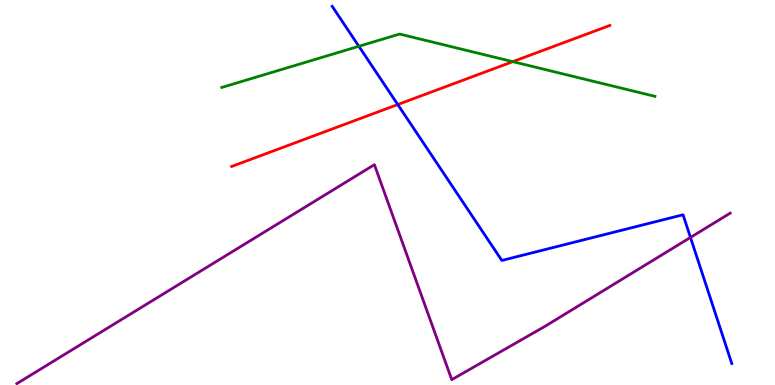[{'lines': ['blue', 'red'], 'intersections': [{'x': 5.13, 'y': 7.28}]}, {'lines': ['green', 'red'], 'intersections': [{'x': 6.62, 'y': 8.4}]}, {'lines': ['purple', 'red'], 'intersections': []}, {'lines': ['blue', 'green'], 'intersections': [{'x': 4.63, 'y': 8.8}]}, {'lines': ['blue', 'purple'], 'intersections': [{'x': 8.91, 'y': 3.83}]}, {'lines': ['green', 'purple'], 'intersections': []}]